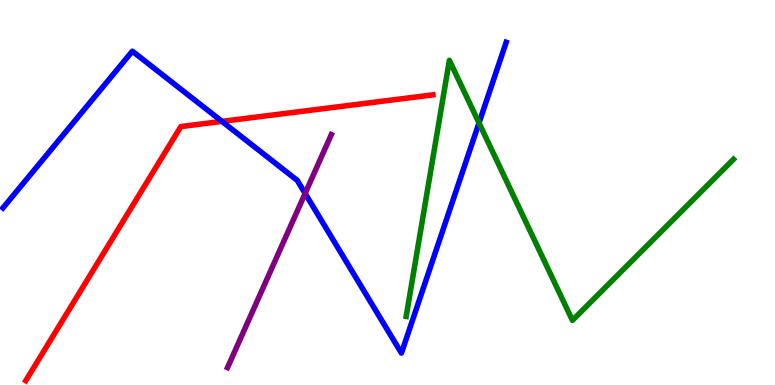[{'lines': ['blue', 'red'], 'intersections': [{'x': 2.86, 'y': 6.85}]}, {'lines': ['green', 'red'], 'intersections': []}, {'lines': ['purple', 'red'], 'intersections': []}, {'lines': ['blue', 'green'], 'intersections': [{'x': 6.18, 'y': 6.81}]}, {'lines': ['blue', 'purple'], 'intersections': [{'x': 3.94, 'y': 4.98}]}, {'lines': ['green', 'purple'], 'intersections': []}]